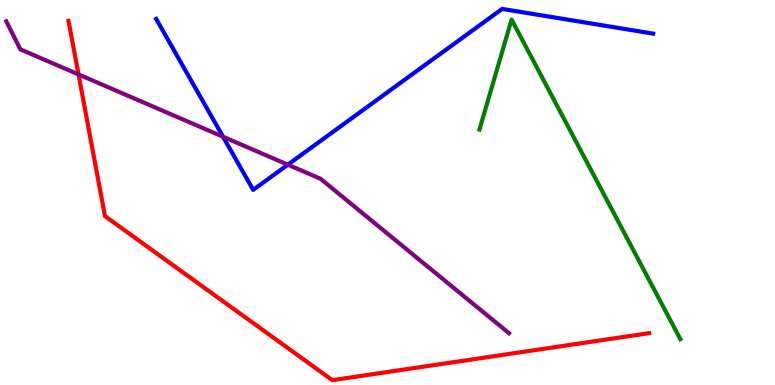[{'lines': ['blue', 'red'], 'intersections': []}, {'lines': ['green', 'red'], 'intersections': []}, {'lines': ['purple', 'red'], 'intersections': [{'x': 1.01, 'y': 8.07}]}, {'lines': ['blue', 'green'], 'intersections': []}, {'lines': ['blue', 'purple'], 'intersections': [{'x': 2.88, 'y': 6.45}, {'x': 3.71, 'y': 5.72}]}, {'lines': ['green', 'purple'], 'intersections': []}]